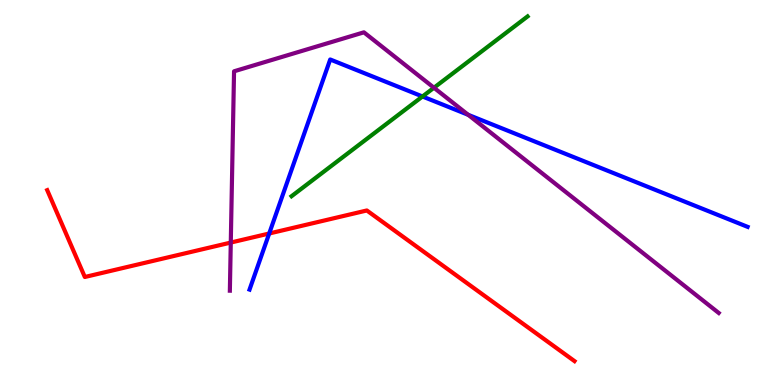[{'lines': ['blue', 'red'], 'intersections': [{'x': 3.47, 'y': 3.94}]}, {'lines': ['green', 'red'], 'intersections': []}, {'lines': ['purple', 'red'], 'intersections': [{'x': 2.98, 'y': 3.7}]}, {'lines': ['blue', 'green'], 'intersections': [{'x': 5.45, 'y': 7.49}]}, {'lines': ['blue', 'purple'], 'intersections': [{'x': 6.04, 'y': 7.02}]}, {'lines': ['green', 'purple'], 'intersections': [{'x': 5.6, 'y': 7.72}]}]